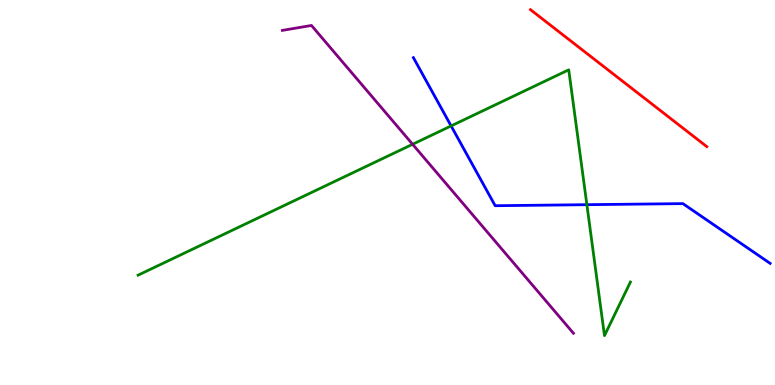[{'lines': ['blue', 'red'], 'intersections': []}, {'lines': ['green', 'red'], 'intersections': []}, {'lines': ['purple', 'red'], 'intersections': []}, {'lines': ['blue', 'green'], 'intersections': [{'x': 5.82, 'y': 6.73}, {'x': 7.57, 'y': 4.68}]}, {'lines': ['blue', 'purple'], 'intersections': []}, {'lines': ['green', 'purple'], 'intersections': [{'x': 5.32, 'y': 6.25}]}]